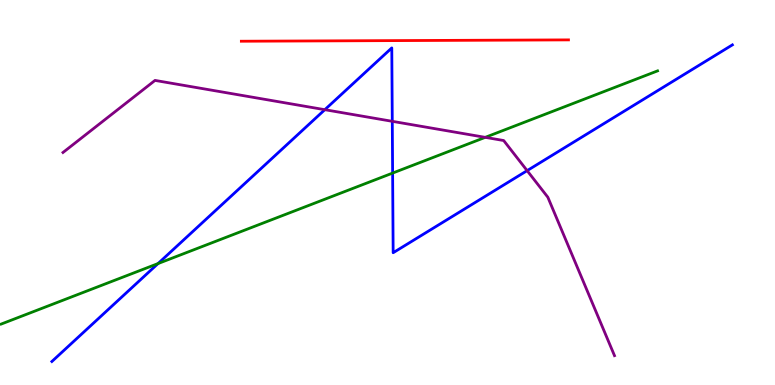[{'lines': ['blue', 'red'], 'intersections': []}, {'lines': ['green', 'red'], 'intersections': []}, {'lines': ['purple', 'red'], 'intersections': []}, {'lines': ['blue', 'green'], 'intersections': [{'x': 2.04, 'y': 3.15}, {'x': 5.07, 'y': 5.5}]}, {'lines': ['blue', 'purple'], 'intersections': [{'x': 4.19, 'y': 7.15}, {'x': 5.06, 'y': 6.85}, {'x': 6.8, 'y': 5.57}]}, {'lines': ['green', 'purple'], 'intersections': [{'x': 6.26, 'y': 6.43}]}]